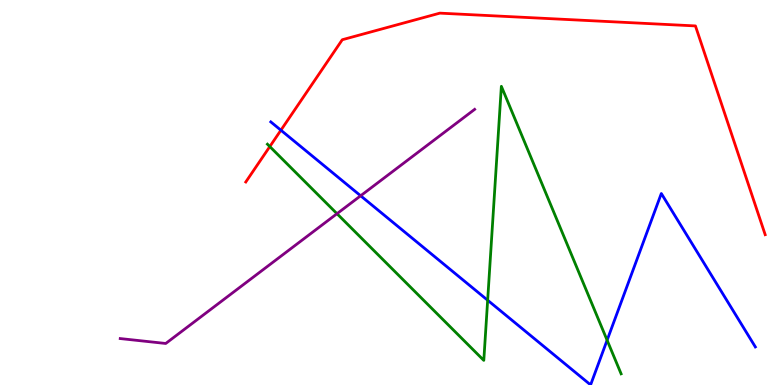[{'lines': ['blue', 'red'], 'intersections': [{'x': 3.62, 'y': 6.62}]}, {'lines': ['green', 'red'], 'intersections': [{'x': 3.48, 'y': 6.19}]}, {'lines': ['purple', 'red'], 'intersections': []}, {'lines': ['blue', 'green'], 'intersections': [{'x': 6.29, 'y': 2.2}, {'x': 7.83, 'y': 1.16}]}, {'lines': ['blue', 'purple'], 'intersections': [{'x': 4.65, 'y': 4.92}]}, {'lines': ['green', 'purple'], 'intersections': [{'x': 4.35, 'y': 4.45}]}]